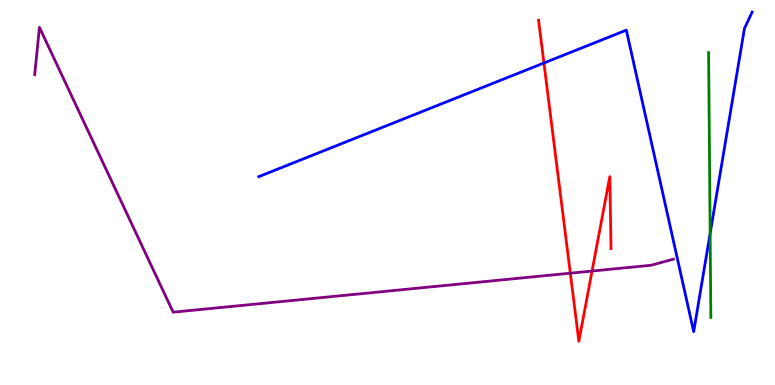[{'lines': ['blue', 'red'], 'intersections': [{'x': 7.02, 'y': 8.36}]}, {'lines': ['green', 'red'], 'intersections': []}, {'lines': ['purple', 'red'], 'intersections': [{'x': 7.36, 'y': 2.9}, {'x': 7.64, 'y': 2.96}]}, {'lines': ['blue', 'green'], 'intersections': [{'x': 9.16, 'y': 3.94}]}, {'lines': ['blue', 'purple'], 'intersections': []}, {'lines': ['green', 'purple'], 'intersections': []}]